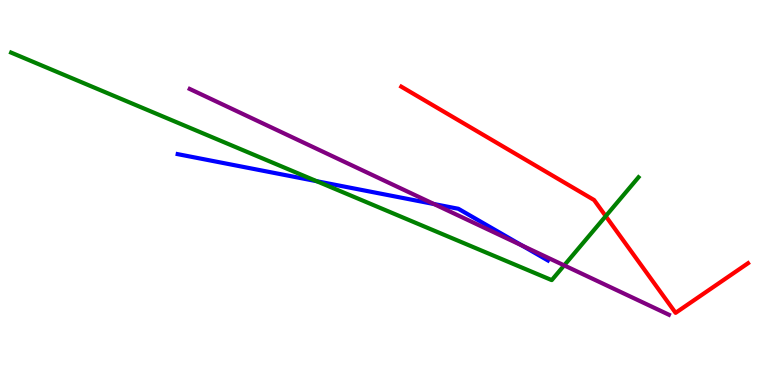[{'lines': ['blue', 'red'], 'intersections': []}, {'lines': ['green', 'red'], 'intersections': [{'x': 7.82, 'y': 4.39}]}, {'lines': ['purple', 'red'], 'intersections': []}, {'lines': ['blue', 'green'], 'intersections': [{'x': 4.09, 'y': 5.29}]}, {'lines': ['blue', 'purple'], 'intersections': [{'x': 5.6, 'y': 4.7}, {'x': 6.74, 'y': 3.62}]}, {'lines': ['green', 'purple'], 'intersections': [{'x': 7.28, 'y': 3.11}]}]